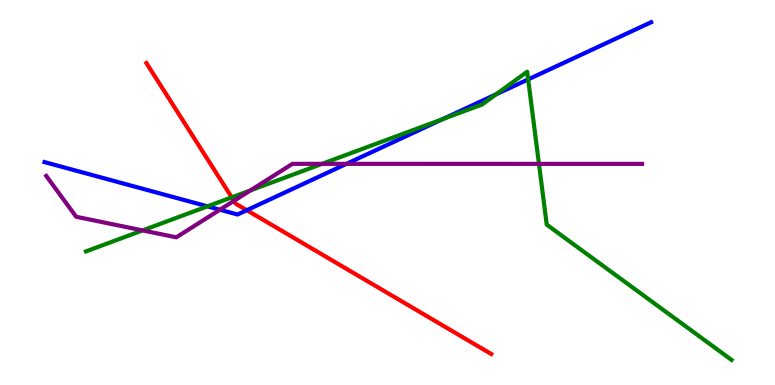[{'lines': ['blue', 'red'], 'intersections': [{'x': 3.18, 'y': 4.54}]}, {'lines': ['green', 'red'], 'intersections': [{'x': 2.99, 'y': 4.87}]}, {'lines': ['purple', 'red'], 'intersections': [{'x': 3.02, 'y': 4.78}]}, {'lines': ['blue', 'green'], 'intersections': [{'x': 2.68, 'y': 4.64}, {'x': 5.71, 'y': 6.91}, {'x': 6.4, 'y': 7.55}, {'x': 6.81, 'y': 7.94}]}, {'lines': ['blue', 'purple'], 'intersections': [{'x': 2.84, 'y': 4.55}, {'x': 4.47, 'y': 5.74}]}, {'lines': ['green', 'purple'], 'intersections': [{'x': 1.84, 'y': 4.02}, {'x': 3.23, 'y': 5.05}, {'x': 4.16, 'y': 5.74}, {'x': 6.95, 'y': 5.74}]}]